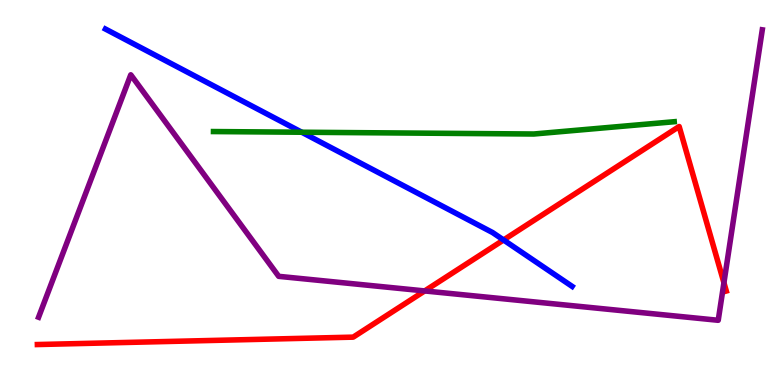[{'lines': ['blue', 'red'], 'intersections': [{'x': 6.5, 'y': 3.77}]}, {'lines': ['green', 'red'], 'intersections': []}, {'lines': ['purple', 'red'], 'intersections': [{'x': 5.48, 'y': 2.44}, {'x': 9.34, 'y': 2.66}]}, {'lines': ['blue', 'green'], 'intersections': [{'x': 3.89, 'y': 6.57}]}, {'lines': ['blue', 'purple'], 'intersections': []}, {'lines': ['green', 'purple'], 'intersections': []}]